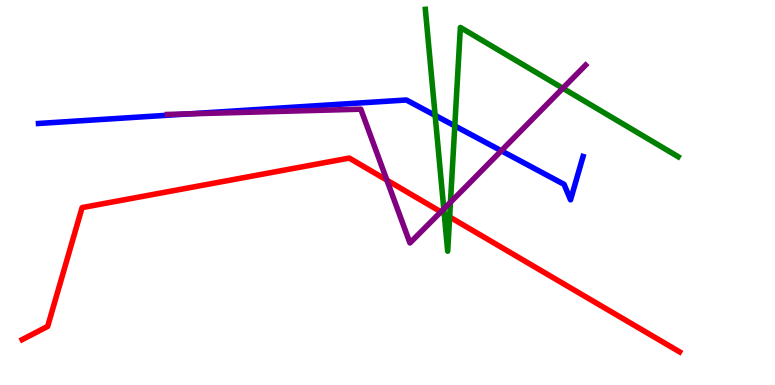[{'lines': ['blue', 'red'], 'intersections': []}, {'lines': ['green', 'red'], 'intersections': [{'x': 5.73, 'y': 4.45}, {'x': 5.8, 'y': 4.36}]}, {'lines': ['purple', 'red'], 'intersections': [{'x': 4.99, 'y': 5.32}, {'x': 5.69, 'y': 4.5}]}, {'lines': ['blue', 'green'], 'intersections': [{'x': 5.61, 'y': 7.0}, {'x': 5.87, 'y': 6.73}]}, {'lines': ['blue', 'purple'], 'intersections': [{'x': 2.44, 'y': 7.04}, {'x': 6.47, 'y': 6.08}]}, {'lines': ['green', 'purple'], 'intersections': [{'x': 5.73, 'y': 4.57}, {'x': 5.81, 'y': 4.75}, {'x': 7.26, 'y': 7.71}]}]